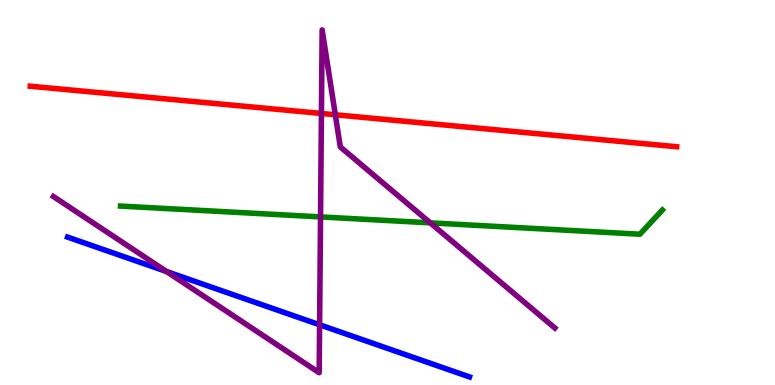[{'lines': ['blue', 'red'], 'intersections': []}, {'lines': ['green', 'red'], 'intersections': []}, {'lines': ['purple', 'red'], 'intersections': [{'x': 4.15, 'y': 7.05}, {'x': 4.33, 'y': 7.02}]}, {'lines': ['blue', 'green'], 'intersections': []}, {'lines': ['blue', 'purple'], 'intersections': [{'x': 2.15, 'y': 2.95}, {'x': 4.12, 'y': 1.56}]}, {'lines': ['green', 'purple'], 'intersections': [{'x': 4.14, 'y': 4.37}, {'x': 5.55, 'y': 4.21}]}]